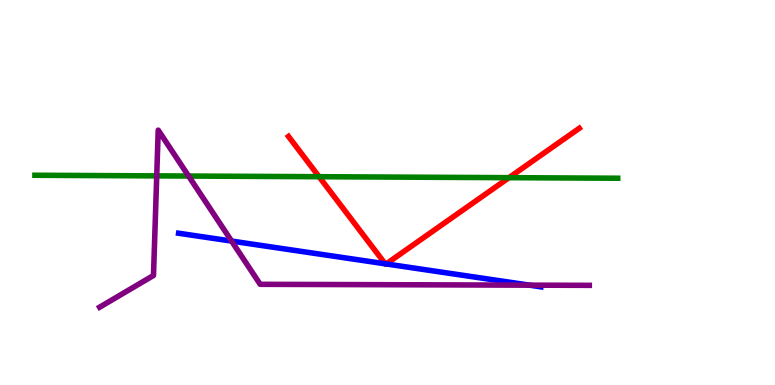[{'lines': ['blue', 'red'], 'intersections': [{'x': 4.97, 'y': 3.15}, {'x': 4.98, 'y': 3.14}]}, {'lines': ['green', 'red'], 'intersections': [{'x': 4.12, 'y': 5.41}, {'x': 6.57, 'y': 5.39}]}, {'lines': ['purple', 'red'], 'intersections': []}, {'lines': ['blue', 'green'], 'intersections': []}, {'lines': ['blue', 'purple'], 'intersections': [{'x': 2.99, 'y': 3.74}, {'x': 6.83, 'y': 2.59}]}, {'lines': ['green', 'purple'], 'intersections': [{'x': 2.02, 'y': 5.43}, {'x': 2.43, 'y': 5.43}]}]